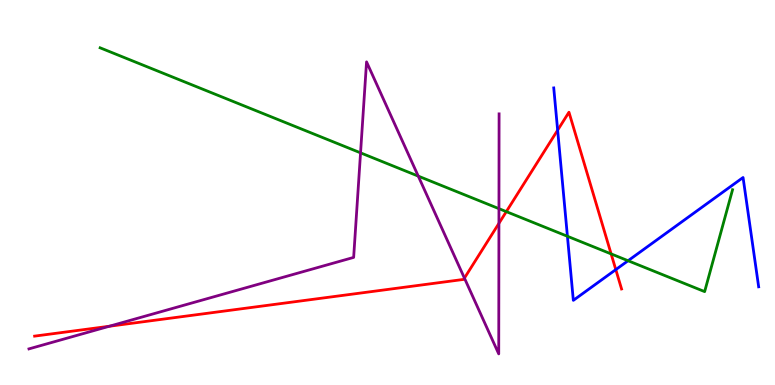[{'lines': ['blue', 'red'], 'intersections': [{'x': 7.2, 'y': 6.62}, {'x': 7.95, 'y': 3.0}]}, {'lines': ['green', 'red'], 'intersections': [{'x': 6.53, 'y': 4.5}, {'x': 7.89, 'y': 3.41}]}, {'lines': ['purple', 'red'], 'intersections': [{'x': 1.41, 'y': 1.53}, {'x': 5.99, 'y': 2.78}, {'x': 6.44, 'y': 4.2}]}, {'lines': ['blue', 'green'], 'intersections': [{'x': 7.32, 'y': 3.86}, {'x': 8.1, 'y': 3.23}]}, {'lines': ['blue', 'purple'], 'intersections': []}, {'lines': ['green', 'purple'], 'intersections': [{'x': 4.65, 'y': 6.03}, {'x': 5.4, 'y': 5.43}, {'x': 6.44, 'y': 4.58}]}]